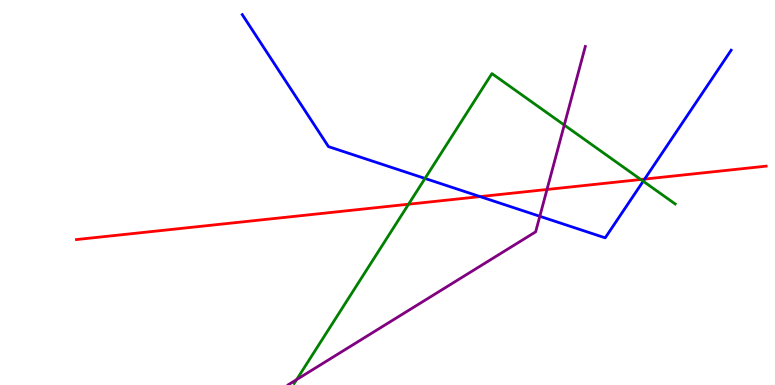[{'lines': ['blue', 'red'], 'intersections': [{'x': 6.19, 'y': 4.89}, {'x': 8.32, 'y': 5.35}]}, {'lines': ['green', 'red'], 'intersections': [{'x': 5.27, 'y': 4.7}, {'x': 8.27, 'y': 5.34}]}, {'lines': ['purple', 'red'], 'intersections': [{'x': 7.06, 'y': 5.08}]}, {'lines': ['blue', 'green'], 'intersections': [{'x': 5.48, 'y': 5.37}, {'x': 8.3, 'y': 5.29}]}, {'lines': ['blue', 'purple'], 'intersections': [{'x': 6.97, 'y': 4.38}]}, {'lines': ['green', 'purple'], 'intersections': [{'x': 3.83, 'y': 0.14}, {'x': 7.28, 'y': 6.75}]}]